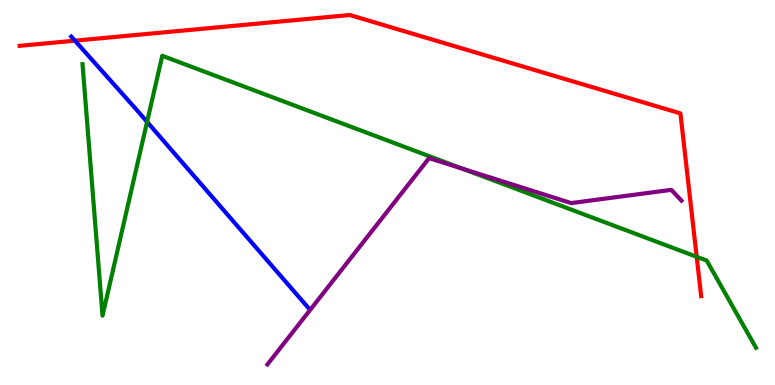[{'lines': ['blue', 'red'], 'intersections': [{'x': 0.967, 'y': 8.94}]}, {'lines': ['green', 'red'], 'intersections': [{'x': 8.99, 'y': 3.33}]}, {'lines': ['purple', 'red'], 'intersections': []}, {'lines': ['blue', 'green'], 'intersections': [{'x': 1.9, 'y': 6.83}]}, {'lines': ['blue', 'purple'], 'intersections': []}, {'lines': ['green', 'purple'], 'intersections': [{'x': 5.96, 'y': 5.62}]}]